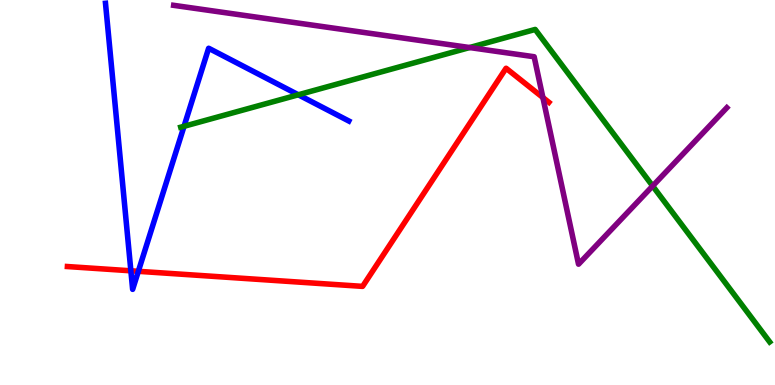[{'lines': ['blue', 'red'], 'intersections': [{'x': 1.69, 'y': 2.97}, {'x': 1.78, 'y': 2.95}]}, {'lines': ['green', 'red'], 'intersections': []}, {'lines': ['purple', 'red'], 'intersections': [{'x': 7.0, 'y': 7.47}]}, {'lines': ['blue', 'green'], 'intersections': [{'x': 2.37, 'y': 6.72}, {'x': 3.85, 'y': 7.54}]}, {'lines': ['blue', 'purple'], 'intersections': []}, {'lines': ['green', 'purple'], 'intersections': [{'x': 6.06, 'y': 8.77}, {'x': 8.42, 'y': 5.17}]}]